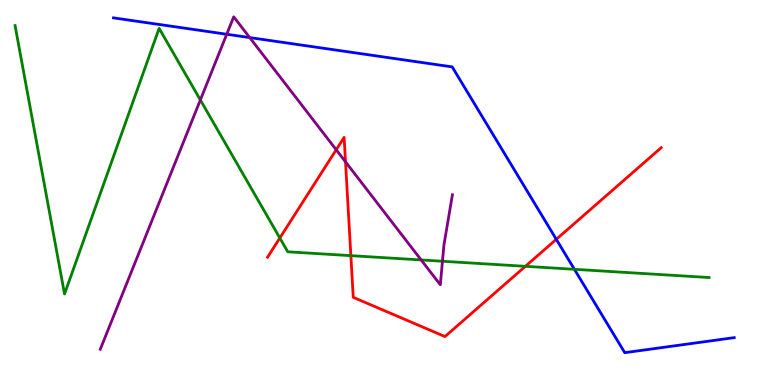[{'lines': ['blue', 'red'], 'intersections': [{'x': 7.18, 'y': 3.78}]}, {'lines': ['green', 'red'], 'intersections': [{'x': 3.61, 'y': 3.82}, {'x': 4.53, 'y': 3.36}, {'x': 6.78, 'y': 3.08}]}, {'lines': ['purple', 'red'], 'intersections': [{'x': 4.34, 'y': 6.11}, {'x': 4.46, 'y': 5.8}]}, {'lines': ['blue', 'green'], 'intersections': [{'x': 7.41, 'y': 3.0}]}, {'lines': ['blue', 'purple'], 'intersections': [{'x': 2.93, 'y': 9.11}, {'x': 3.22, 'y': 9.02}]}, {'lines': ['green', 'purple'], 'intersections': [{'x': 2.59, 'y': 7.4}, {'x': 5.43, 'y': 3.25}, {'x': 5.71, 'y': 3.21}]}]